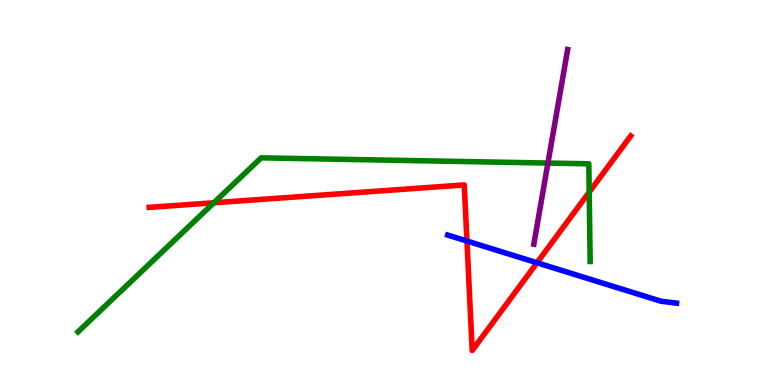[{'lines': ['blue', 'red'], 'intersections': [{'x': 6.03, 'y': 3.74}, {'x': 6.93, 'y': 3.17}]}, {'lines': ['green', 'red'], 'intersections': [{'x': 2.76, 'y': 4.73}, {'x': 7.6, 'y': 5.01}]}, {'lines': ['purple', 'red'], 'intersections': []}, {'lines': ['blue', 'green'], 'intersections': []}, {'lines': ['blue', 'purple'], 'intersections': []}, {'lines': ['green', 'purple'], 'intersections': [{'x': 7.07, 'y': 5.76}]}]